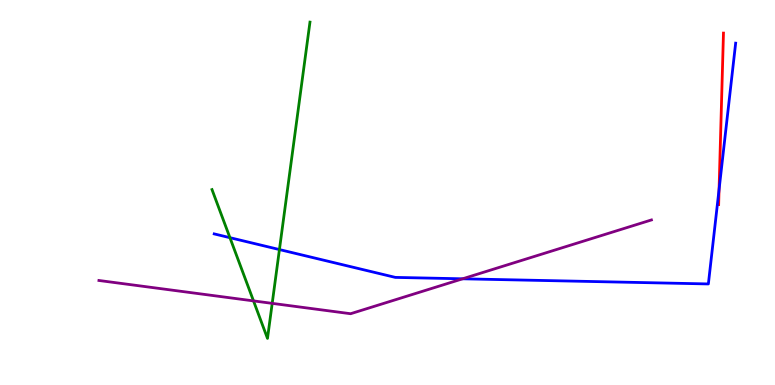[{'lines': ['blue', 'red'], 'intersections': [{'x': 9.28, 'y': 5.08}]}, {'lines': ['green', 'red'], 'intersections': []}, {'lines': ['purple', 'red'], 'intersections': []}, {'lines': ['blue', 'green'], 'intersections': [{'x': 2.97, 'y': 3.83}, {'x': 3.61, 'y': 3.52}]}, {'lines': ['blue', 'purple'], 'intersections': [{'x': 5.97, 'y': 2.76}]}, {'lines': ['green', 'purple'], 'intersections': [{'x': 3.27, 'y': 2.18}, {'x': 3.51, 'y': 2.12}]}]